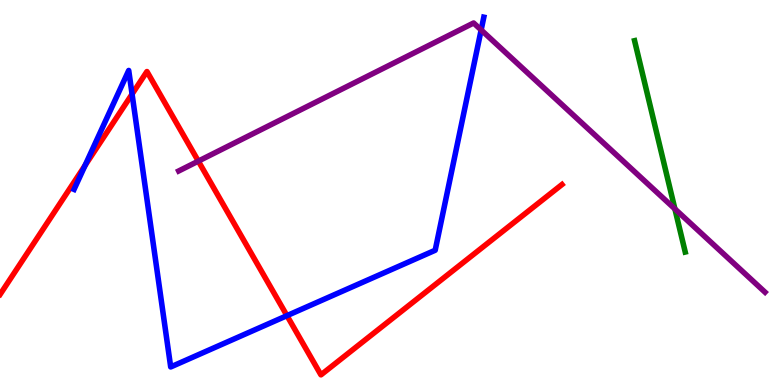[{'lines': ['blue', 'red'], 'intersections': [{'x': 1.1, 'y': 5.7}, {'x': 1.7, 'y': 7.56}, {'x': 3.7, 'y': 1.8}]}, {'lines': ['green', 'red'], 'intersections': []}, {'lines': ['purple', 'red'], 'intersections': [{'x': 2.56, 'y': 5.81}]}, {'lines': ['blue', 'green'], 'intersections': []}, {'lines': ['blue', 'purple'], 'intersections': [{'x': 6.21, 'y': 9.22}]}, {'lines': ['green', 'purple'], 'intersections': [{'x': 8.71, 'y': 4.57}]}]